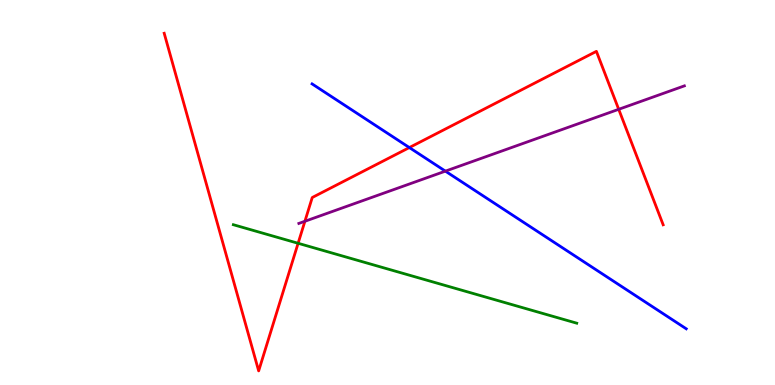[{'lines': ['blue', 'red'], 'intersections': [{'x': 5.28, 'y': 6.17}]}, {'lines': ['green', 'red'], 'intersections': [{'x': 3.85, 'y': 3.68}]}, {'lines': ['purple', 'red'], 'intersections': [{'x': 3.93, 'y': 4.25}, {'x': 7.98, 'y': 7.16}]}, {'lines': ['blue', 'green'], 'intersections': []}, {'lines': ['blue', 'purple'], 'intersections': [{'x': 5.75, 'y': 5.55}]}, {'lines': ['green', 'purple'], 'intersections': []}]